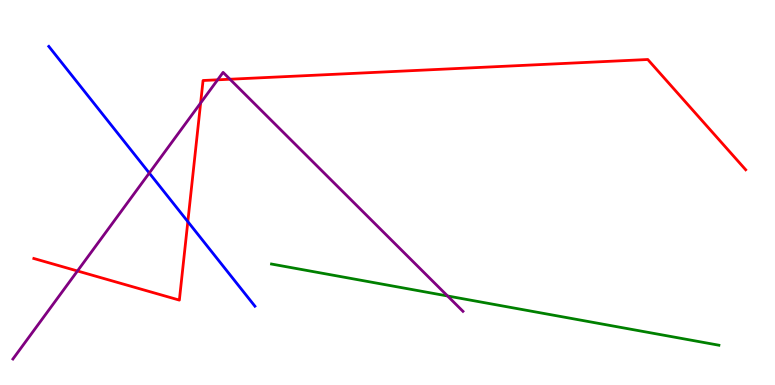[{'lines': ['blue', 'red'], 'intersections': [{'x': 2.42, 'y': 4.24}]}, {'lines': ['green', 'red'], 'intersections': []}, {'lines': ['purple', 'red'], 'intersections': [{'x': 1.0, 'y': 2.96}, {'x': 2.59, 'y': 7.32}, {'x': 2.81, 'y': 7.93}, {'x': 2.97, 'y': 7.94}]}, {'lines': ['blue', 'green'], 'intersections': []}, {'lines': ['blue', 'purple'], 'intersections': [{'x': 1.93, 'y': 5.51}]}, {'lines': ['green', 'purple'], 'intersections': [{'x': 5.78, 'y': 2.31}]}]